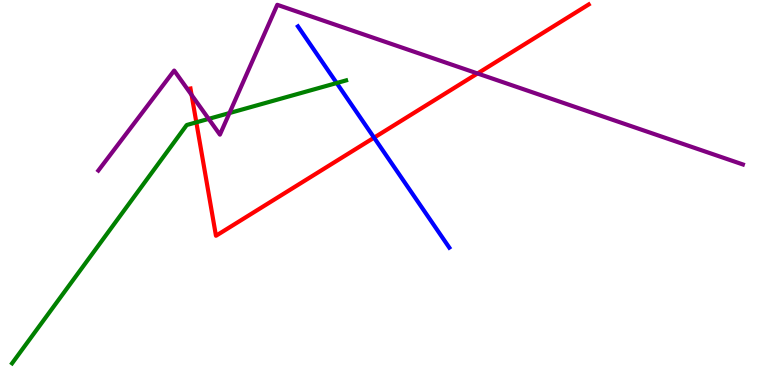[{'lines': ['blue', 'red'], 'intersections': [{'x': 4.83, 'y': 6.42}]}, {'lines': ['green', 'red'], 'intersections': [{'x': 2.53, 'y': 6.82}]}, {'lines': ['purple', 'red'], 'intersections': [{'x': 2.47, 'y': 7.53}, {'x': 6.16, 'y': 8.09}]}, {'lines': ['blue', 'green'], 'intersections': [{'x': 4.34, 'y': 7.84}]}, {'lines': ['blue', 'purple'], 'intersections': []}, {'lines': ['green', 'purple'], 'intersections': [{'x': 2.69, 'y': 6.91}, {'x': 2.96, 'y': 7.06}]}]